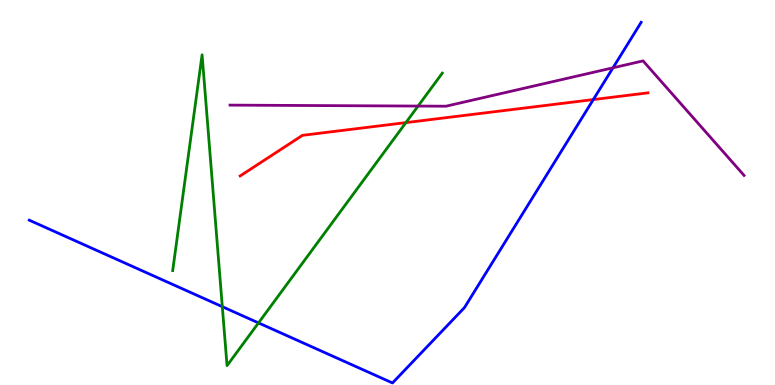[{'lines': ['blue', 'red'], 'intersections': [{'x': 7.66, 'y': 7.41}]}, {'lines': ['green', 'red'], 'intersections': [{'x': 5.24, 'y': 6.82}]}, {'lines': ['purple', 'red'], 'intersections': []}, {'lines': ['blue', 'green'], 'intersections': [{'x': 2.87, 'y': 2.03}, {'x': 3.34, 'y': 1.61}]}, {'lines': ['blue', 'purple'], 'intersections': [{'x': 7.91, 'y': 8.24}]}, {'lines': ['green', 'purple'], 'intersections': [{'x': 5.39, 'y': 7.25}]}]